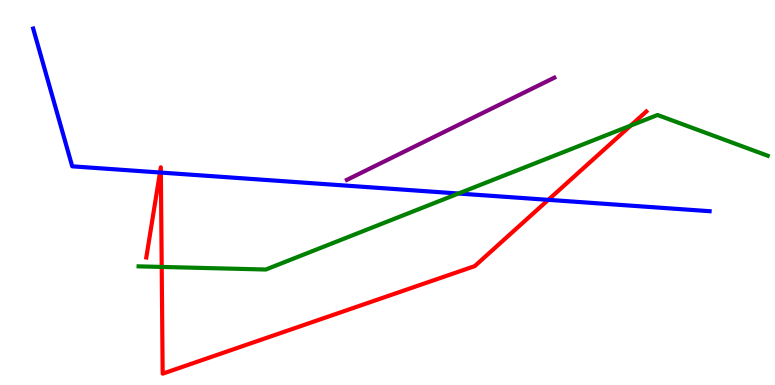[{'lines': ['blue', 'red'], 'intersections': [{'x': 2.06, 'y': 5.52}, {'x': 2.08, 'y': 5.52}, {'x': 7.07, 'y': 4.81}]}, {'lines': ['green', 'red'], 'intersections': [{'x': 2.09, 'y': 3.07}, {'x': 8.14, 'y': 6.74}]}, {'lines': ['purple', 'red'], 'intersections': []}, {'lines': ['blue', 'green'], 'intersections': [{'x': 5.92, 'y': 4.97}]}, {'lines': ['blue', 'purple'], 'intersections': []}, {'lines': ['green', 'purple'], 'intersections': []}]